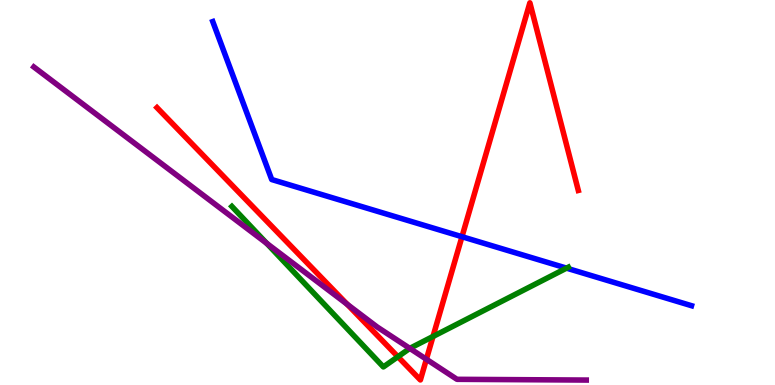[{'lines': ['blue', 'red'], 'intersections': [{'x': 5.96, 'y': 3.85}]}, {'lines': ['green', 'red'], 'intersections': [{'x': 5.13, 'y': 0.735}, {'x': 5.59, 'y': 1.26}]}, {'lines': ['purple', 'red'], 'intersections': [{'x': 4.48, 'y': 2.1}, {'x': 5.5, 'y': 0.669}]}, {'lines': ['blue', 'green'], 'intersections': [{'x': 7.31, 'y': 3.04}]}, {'lines': ['blue', 'purple'], 'intersections': []}, {'lines': ['green', 'purple'], 'intersections': [{'x': 3.44, 'y': 3.68}, {'x': 5.29, 'y': 0.951}]}]